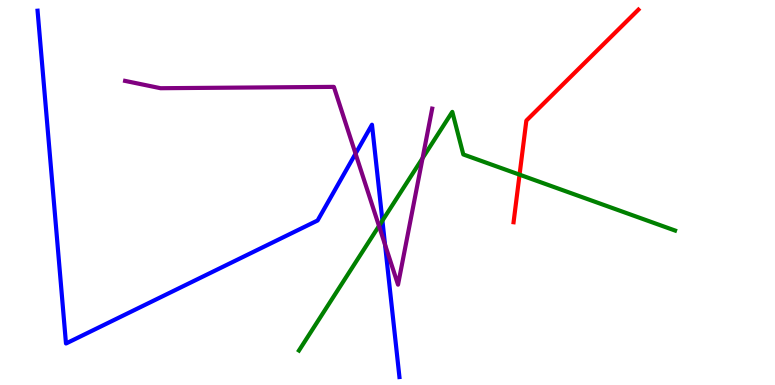[{'lines': ['blue', 'red'], 'intersections': []}, {'lines': ['green', 'red'], 'intersections': [{'x': 6.7, 'y': 5.46}]}, {'lines': ['purple', 'red'], 'intersections': []}, {'lines': ['blue', 'green'], 'intersections': [{'x': 4.93, 'y': 4.27}]}, {'lines': ['blue', 'purple'], 'intersections': [{'x': 4.59, 'y': 6.01}, {'x': 4.97, 'y': 3.65}]}, {'lines': ['green', 'purple'], 'intersections': [{'x': 4.89, 'y': 4.13}, {'x': 5.45, 'y': 5.89}]}]